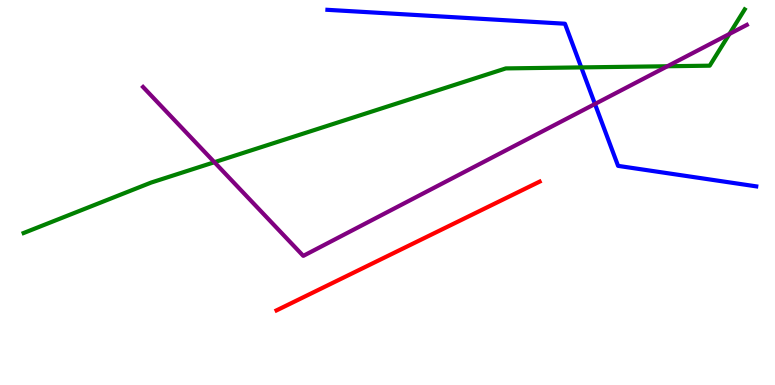[{'lines': ['blue', 'red'], 'intersections': []}, {'lines': ['green', 'red'], 'intersections': []}, {'lines': ['purple', 'red'], 'intersections': []}, {'lines': ['blue', 'green'], 'intersections': [{'x': 7.5, 'y': 8.25}]}, {'lines': ['blue', 'purple'], 'intersections': [{'x': 7.68, 'y': 7.3}]}, {'lines': ['green', 'purple'], 'intersections': [{'x': 2.77, 'y': 5.79}, {'x': 8.61, 'y': 8.28}, {'x': 9.41, 'y': 9.12}]}]